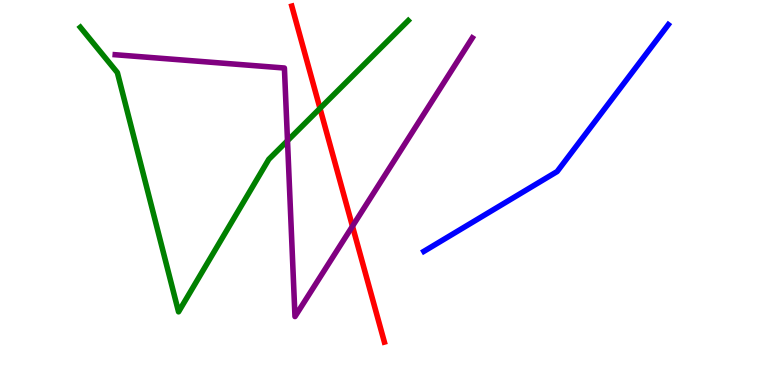[{'lines': ['blue', 'red'], 'intersections': []}, {'lines': ['green', 'red'], 'intersections': [{'x': 4.13, 'y': 7.18}]}, {'lines': ['purple', 'red'], 'intersections': [{'x': 4.55, 'y': 4.12}]}, {'lines': ['blue', 'green'], 'intersections': []}, {'lines': ['blue', 'purple'], 'intersections': []}, {'lines': ['green', 'purple'], 'intersections': [{'x': 3.71, 'y': 6.35}]}]